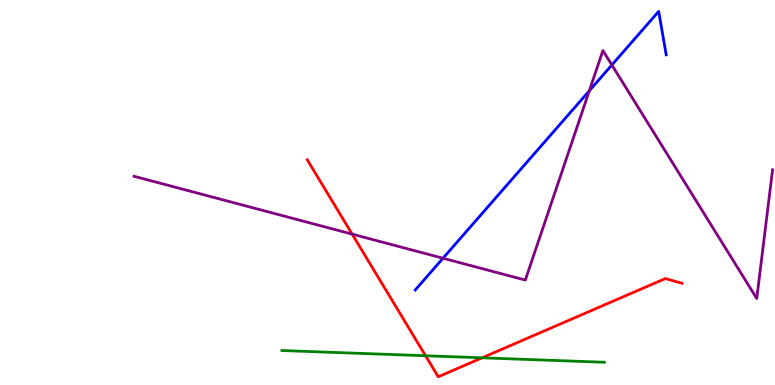[{'lines': ['blue', 'red'], 'intersections': []}, {'lines': ['green', 'red'], 'intersections': [{'x': 5.49, 'y': 0.76}, {'x': 6.22, 'y': 0.706}]}, {'lines': ['purple', 'red'], 'intersections': [{'x': 4.54, 'y': 3.92}]}, {'lines': ['blue', 'green'], 'intersections': []}, {'lines': ['blue', 'purple'], 'intersections': [{'x': 5.72, 'y': 3.29}, {'x': 7.6, 'y': 7.64}, {'x': 7.9, 'y': 8.31}]}, {'lines': ['green', 'purple'], 'intersections': []}]